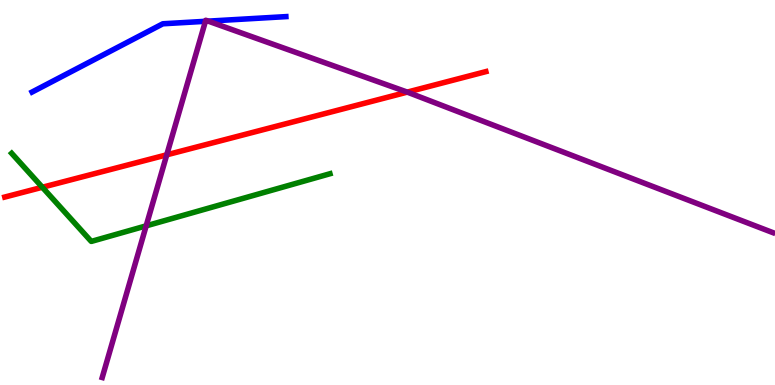[{'lines': ['blue', 'red'], 'intersections': []}, {'lines': ['green', 'red'], 'intersections': [{'x': 0.546, 'y': 5.14}]}, {'lines': ['purple', 'red'], 'intersections': [{'x': 2.15, 'y': 5.98}, {'x': 5.26, 'y': 7.61}]}, {'lines': ['blue', 'green'], 'intersections': []}, {'lines': ['blue', 'purple'], 'intersections': [{'x': 2.65, 'y': 9.45}, {'x': 2.69, 'y': 9.45}]}, {'lines': ['green', 'purple'], 'intersections': [{'x': 1.89, 'y': 4.13}]}]